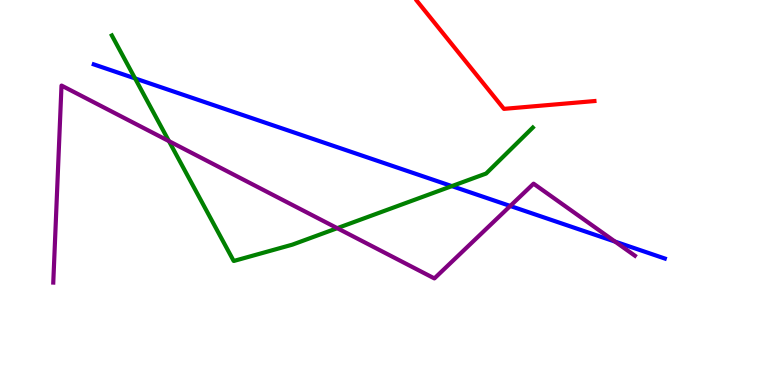[{'lines': ['blue', 'red'], 'intersections': []}, {'lines': ['green', 'red'], 'intersections': []}, {'lines': ['purple', 'red'], 'intersections': []}, {'lines': ['blue', 'green'], 'intersections': [{'x': 1.74, 'y': 7.96}, {'x': 5.83, 'y': 5.17}]}, {'lines': ['blue', 'purple'], 'intersections': [{'x': 6.58, 'y': 4.65}, {'x': 7.94, 'y': 3.72}]}, {'lines': ['green', 'purple'], 'intersections': [{'x': 2.18, 'y': 6.33}, {'x': 4.35, 'y': 4.07}]}]